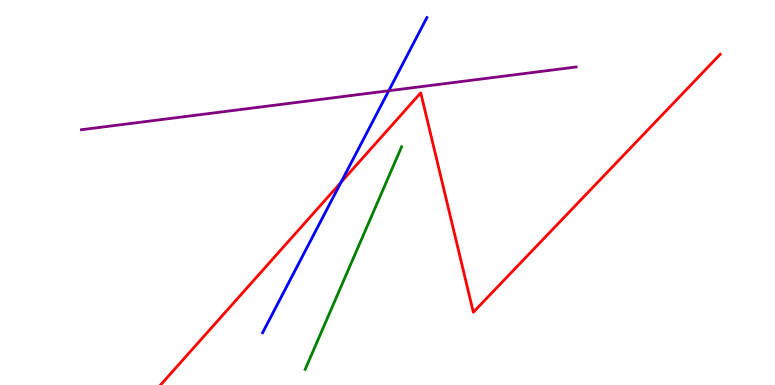[{'lines': ['blue', 'red'], 'intersections': [{'x': 4.4, 'y': 5.26}]}, {'lines': ['green', 'red'], 'intersections': []}, {'lines': ['purple', 'red'], 'intersections': []}, {'lines': ['blue', 'green'], 'intersections': []}, {'lines': ['blue', 'purple'], 'intersections': [{'x': 5.02, 'y': 7.64}]}, {'lines': ['green', 'purple'], 'intersections': []}]